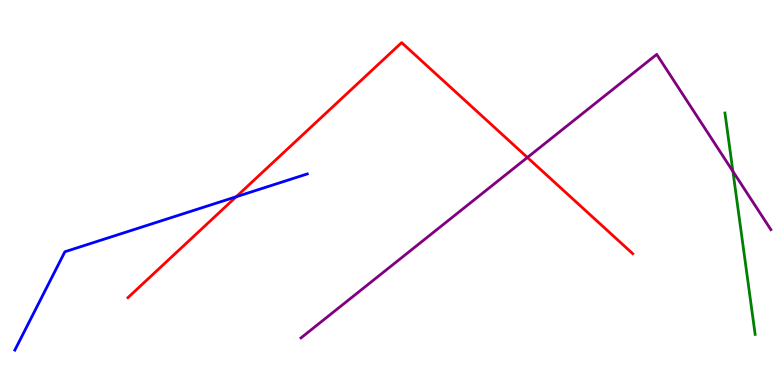[{'lines': ['blue', 'red'], 'intersections': [{'x': 3.05, 'y': 4.89}]}, {'lines': ['green', 'red'], 'intersections': []}, {'lines': ['purple', 'red'], 'intersections': [{'x': 6.81, 'y': 5.91}]}, {'lines': ['blue', 'green'], 'intersections': []}, {'lines': ['blue', 'purple'], 'intersections': []}, {'lines': ['green', 'purple'], 'intersections': [{'x': 9.46, 'y': 5.55}]}]